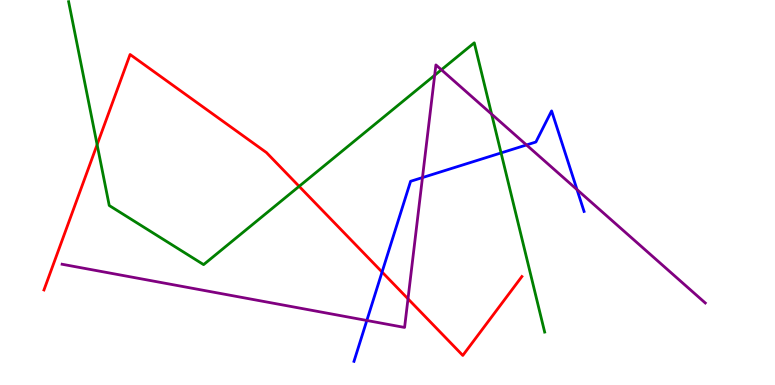[{'lines': ['blue', 'red'], 'intersections': [{'x': 4.93, 'y': 2.93}]}, {'lines': ['green', 'red'], 'intersections': [{'x': 1.25, 'y': 6.24}, {'x': 3.86, 'y': 5.16}]}, {'lines': ['purple', 'red'], 'intersections': [{'x': 5.26, 'y': 2.24}]}, {'lines': ['blue', 'green'], 'intersections': [{'x': 6.47, 'y': 6.03}]}, {'lines': ['blue', 'purple'], 'intersections': [{'x': 4.73, 'y': 1.68}, {'x': 5.45, 'y': 5.39}, {'x': 6.79, 'y': 6.23}, {'x': 7.45, 'y': 5.07}]}, {'lines': ['green', 'purple'], 'intersections': [{'x': 5.61, 'y': 8.04}, {'x': 5.7, 'y': 8.19}, {'x': 6.34, 'y': 7.03}]}]